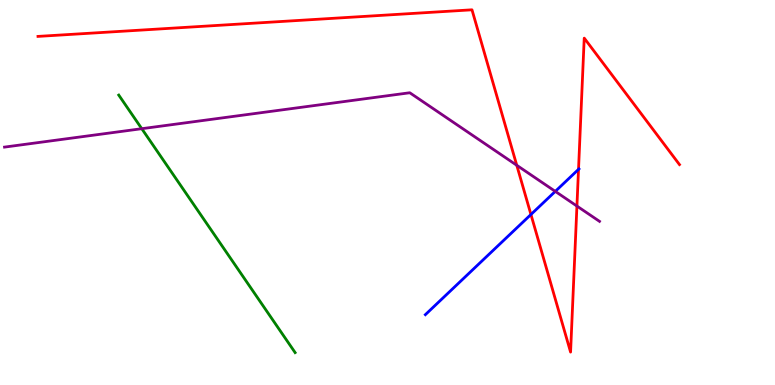[{'lines': ['blue', 'red'], 'intersections': [{'x': 6.85, 'y': 4.43}, {'x': 7.46, 'y': 5.6}]}, {'lines': ['green', 'red'], 'intersections': []}, {'lines': ['purple', 'red'], 'intersections': [{'x': 6.67, 'y': 5.71}, {'x': 7.44, 'y': 4.65}]}, {'lines': ['blue', 'green'], 'intersections': []}, {'lines': ['blue', 'purple'], 'intersections': [{'x': 7.17, 'y': 5.03}]}, {'lines': ['green', 'purple'], 'intersections': [{'x': 1.83, 'y': 6.66}]}]